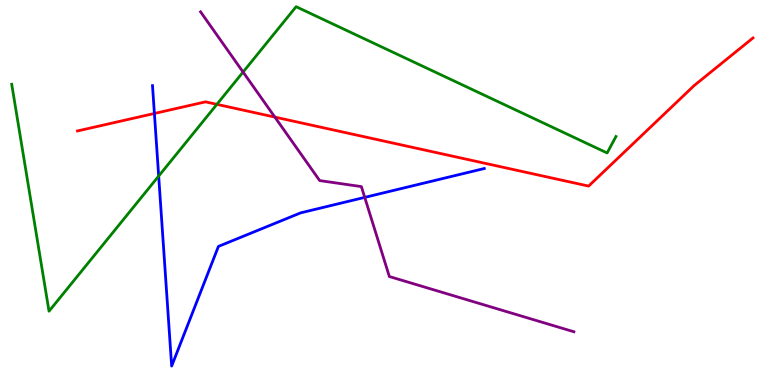[{'lines': ['blue', 'red'], 'intersections': [{'x': 1.99, 'y': 7.05}]}, {'lines': ['green', 'red'], 'intersections': [{'x': 2.8, 'y': 7.29}]}, {'lines': ['purple', 'red'], 'intersections': [{'x': 3.55, 'y': 6.96}]}, {'lines': ['blue', 'green'], 'intersections': [{'x': 2.05, 'y': 5.43}]}, {'lines': ['blue', 'purple'], 'intersections': [{'x': 4.71, 'y': 4.87}]}, {'lines': ['green', 'purple'], 'intersections': [{'x': 3.14, 'y': 8.13}]}]